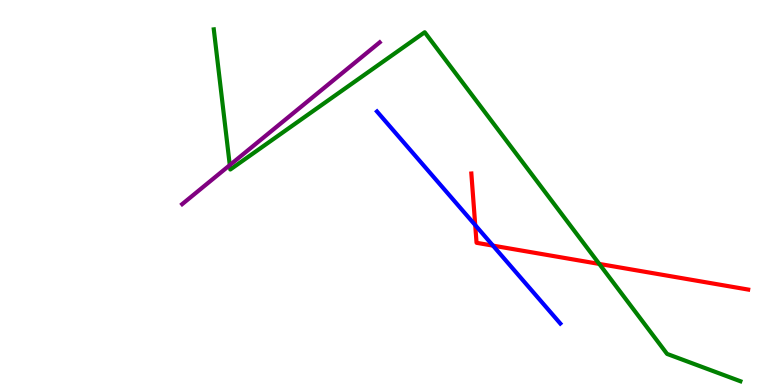[{'lines': ['blue', 'red'], 'intersections': [{'x': 6.13, 'y': 4.15}, {'x': 6.36, 'y': 3.62}]}, {'lines': ['green', 'red'], 'intersections': [{'x': 7.73, 'y': 3.14}]}, {'lines': ['purple', 'red'], 'intersections': []}, {'lines': ['blue', 'green'], 'intersections': []}, {'lines': ['blue', 'purple'], 'intersections': []}, {'lines': ['green', 'purple'], 'intersections': [{'x': 2.96, 'y': 5.71}]}]